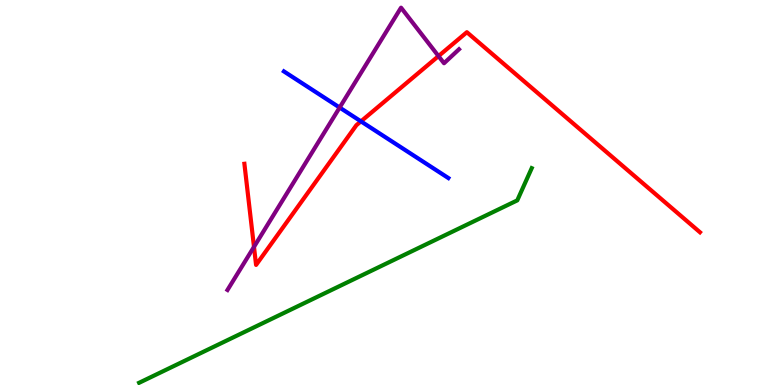[{'lines': ['blue', 'red'], 'intersections': [{'x': 4.66, 'y': 6.85}]}, {'lines': ['green', 'red'], 'intersections': []}, {'lines': ['purple', 'red'], 'intersections': [{'x': 3.28, 'y': 3.59}, {'x': 5.66, 'y': 8.54}]}, {'lines': ['blue', 'green'], 'intersections': []}, {'lines': ['blue', 'purple'], 'intersections': [{'x': 4.38, 'y': 7.21}]}, {'lines': ['green', 'purple'], 'intersections': []}]